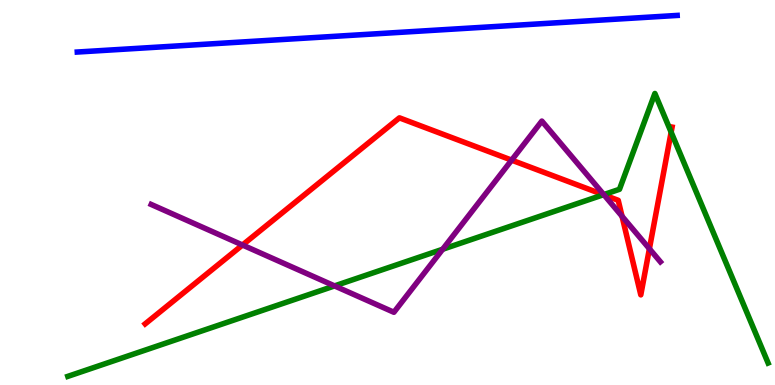[{'lines': ['blue', 'red'], 'intersections': []}, {'lines': ['green', 'red'], 'intersections': [{'x': 7.79, 'y': 4.94}, {'x': 8.66, 'y': 6.57}]}, {'lines': ['purple', 'red'], 'intersections': [{'x': 3.13, 'y': 3.64}, {'x': 6.6, 'y': 5.84}, {'x': 7.79, 'y': 4.94}, {'x': 8.03, 'y': 4.38}, {'x': 8.38, 'y': 3.54}]}, {'lines': ['blue', 'green'], 'intersections': []}, {'lines': ['blue', 'purple'], 'intersections': []}, {'lines': ['green', 'purple'], 'intersections': [{'x': 4.32, 'y': 2.57}, {'x': 5.71, 'y': 3.53}, {'x': 7.79, 'y': 4.95}]}]